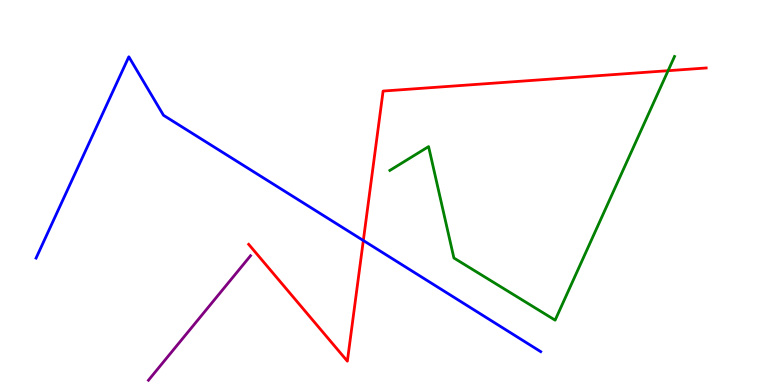[{'lines': ['blue', 'red'], 'intersections': [{'x': 4.69, 'y': 3.75}]}, {'lines': ['green', 'red'], 'intersections': [{'x': 8.62, 'y': 8.16}]}, {'lines': ['purple', 'red'], 'intersections': []}, {'lines': ['blue', 'green'], 'intersections': []}, {'lines': ['blue', 'purple'], 'intersections': []}, {'lines': ['green', 'purple'], 'intersections': []}]